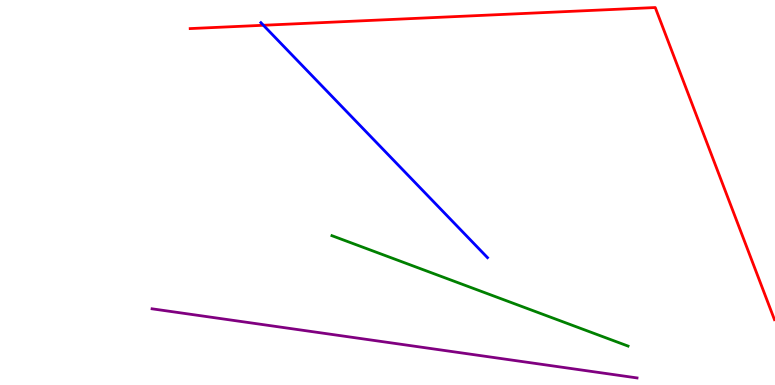[{'lines': ['blue', 'red'], 'intersections': [{'x': 3.4, 'y': 9.34}]}, {'lines': ['green', 'red'], 'intersections': []}, {'lines': ['purple', 'red'], 'intersections': []}, {'lines': ['blue', 'green'], 'intersections': []}, {'lines': ['blue', 'purple'], 'intersections': []}, {'lines': ['green', 'purple'], 'intersections': []}]